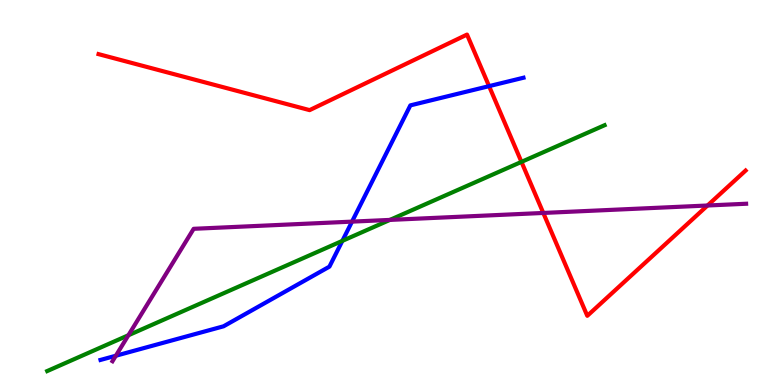[{'lines': ['blue', 'red'], 'intersections': [{'x': 6.31, 'y': 7.76}]}, {'lines': ['green', 'red'], 'intersections': [{'x': 6.73, 'y': 5.8}]}, {'lines': ['purple', 'red'], 'intersections': [{'x': 7.01, 'y': 4.47}, {'x': 9.13, 'y': 4.66}]}, {'lines': ['blue', 'green'], 'intersections': [{'x': 4.42, 'y': 3.74}]}, {'lines': ['blue', 'purple'], 'intersections': [{'x': 1.49, 'y': 0.76}, {'x': 4.54, 'y': 4.24}]}, {'lines': ['green', 'purple'], 'intersections': [{'x': 1.66, 'y': 1.29}, {'x': 5.03, 'y': 4.29}]}]